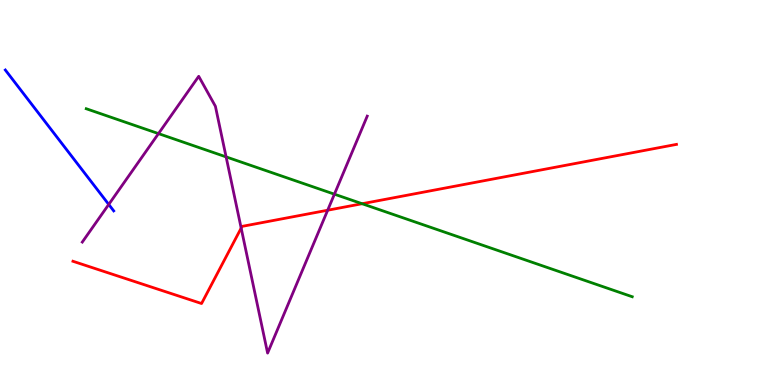[{'lines': ['blue', 'red'], 'intersections': []}, {'lines': ['green', 'red'], 'intersections': [{'x': 4.67, 'y': 4.71}]}, {'lines': ['purple', 'red'], 'intersections': [{'x': 3.11, 'y': 4.08}, {'x': 4.23, 'y': 4.54}]}, {'lines': ['blue', 'green'], 'intersections': []}, {'lines': ['blue', 'purple'], 'intersections': [{'x': 1.4, 'y': 4.69}]}, {'lines': ['green', 'purple'], 'intersections': [{'x': 2.04, 'y': 6.53}, {'x': 2.92, 'y': 5.92}, {'x': 4.32, 'y': 4.96}]}]